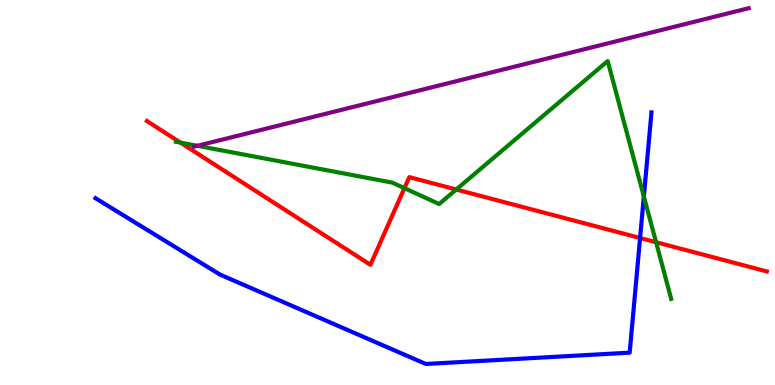[{'lines': ['blue', 'red'], 'intersections': [{'x': 8.26, 'y': 3.82}]}, {'lines': ['green', 'red'], 'intersections': [{'x': 2.33, 'y': 6.3}, {'x': 5.22, 'y': 5.11}, {'x': 5.89, 'y': 5.08}, {'x': 8.47, 'y': 3.71}]}, {'lines': ['purple', 'red'], 'intersections': []}, {'lines': ['blue', 'green'], 'intersections': [{'x': 8.31, 'y': 4.9}]}, {'lines': ['blue', 'purple'], 'intersections': []}, {'lines': ['green', 'purple'], 'intersections': [{'x': 2.55, 'y': 6.21}]}]